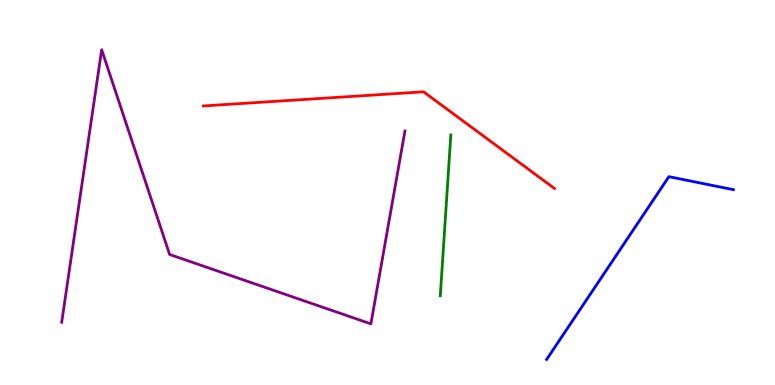[{'lines': ['blue', 'red'], 'intersections': []}, {'lines': ['green', 'red'], 'intersections': []}, {'lines': ['purple', 'red'], 'intersections': []}, {'lines': ['blue', 'green'], 'intersections': []}, {'lines': ['blue', 'purple'], 'intersections': []}, {'lines': ['green', 'purple'], 'intersections': []}]